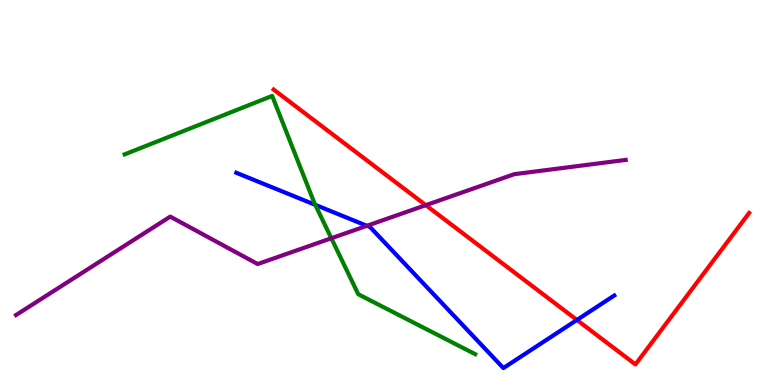[{'lines': ['blue', 'red'], 'intersections': [{'x': 7.44, 'y': 1.69}]}, {'lines': ['green', 'red'], 'intersections': []}, {'lines': ['purple', 'red'], 'intersections': [{'x': 5.49, 'y': 4.67}]}, {'lines': ['blue', 'green'], 'intersections': [{'x': 4.07, 'y': 4.68}]}, {'lines': ['blue', 'purple'], 'intersections': [{'x': 4.73, 'y': 4.14}]}, {'lines': ['green', 'purple'], 'intersections': [{'x': 4.28, 'y': 3.81}]}]